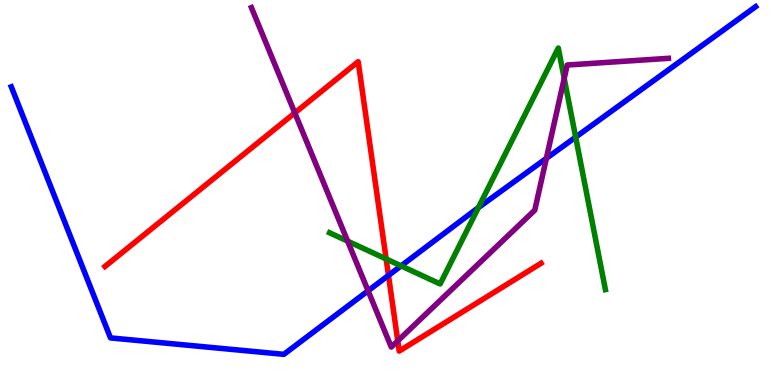[{'lines': ['blue', 'red'], 'intersections': [{'x': 5.01, 'y': 2.85}]}, {'lines': ['green', 'red'], 'intersections': [{'x': 4.98, 'y': 3.27}]}, {'lines': ['purple', 'red'], 'intersections': [{'x': 3.8, 'y': 7.07}, {'x': 5.13, 'y': 1.15}]}, {'lines': ['blue', 'green'], 'intersections': [{'x': 5.18, 'y': 3.09}, {'x': 6.17, 'y': 4.61}, {'x': 7.43, 'y': 6.44}]}, {'lines': ['blue', 'purple'], 'intersections': [{'x': 4.75, 'y': 2.45}, {'x': 7.05, 'y': 5.89}]}, {'lines': ['green', 'purple'], 'intersections': [{'x': 4.49, 'y': 3.74}, {'x': 7.28, 'y': 7.96}]}]